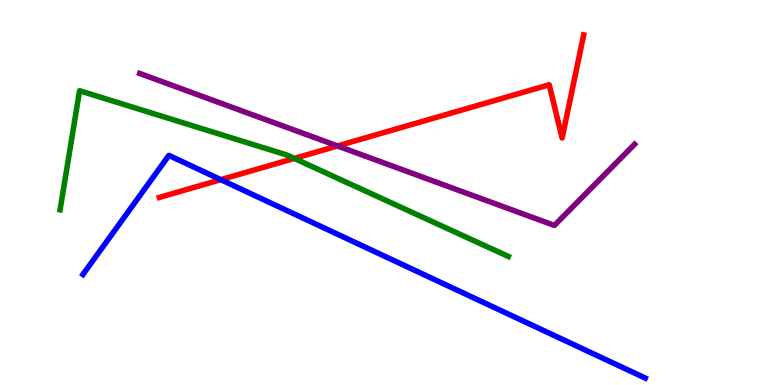[{'lines': ['blue', 'red'], 'intersections': [{'x': 2.85, 'y': 5.33}]}, {'lines': ['green', 'red'], 'intersections': [{'x': 3.8, 'y': 5.88}]}, {'lines': ['purple', 'red'], 'intersections': [{'x': 4.35, 'y': 6.21}]}, {'lines': ['blue', 'green'], 'intersections': []}, {'lines': ['blue', 'purple'], 'intersections': []}, {'lines': ['green', 'purple'], 'intersections': []}]